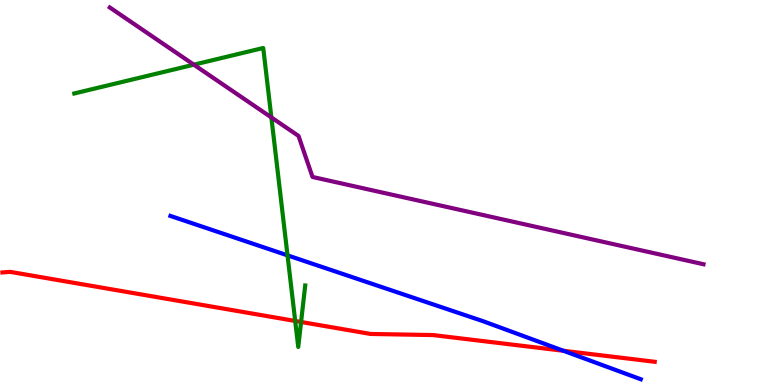[{'lines': ['blue', 'red'], 'intersections': [{'x': 7.27, 'y': 0.889}]}, {'lines': ['green', 'red'], 'intersections': [{'x': 3.81, 'y': 1.66}, {'x': 3.88, 'y': 1.64}]}, {'lines': ['purple', 'red'], 'intersections': []}, {'lines': ['blue', 'green'], 'intersections': [{'x': 3.71, 'y': 3.37}]}, {'lines': ['blue', 'purple'], 'intersections': []}, {'lines': ['green', 'purple'], 'intersections': [{'x': 2.5, 'y': 8.32}, {'x': 3.5, 'y': 6.95}]}]